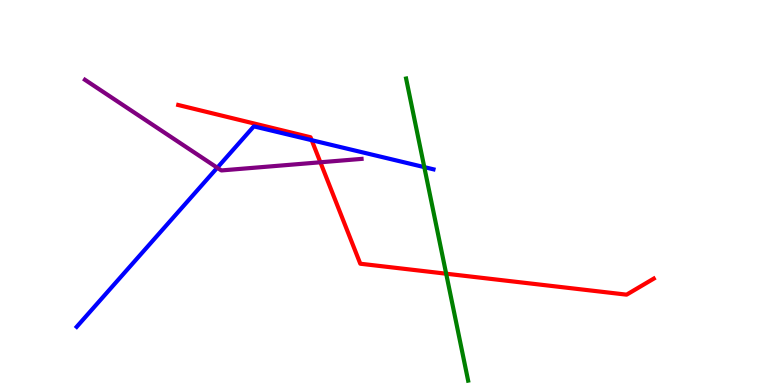[{'lines': ['blue', 'red'], 'intersections': [{'x': 4.02, 'y': 6.36}]}, {'lines': ['green', 'red'], 'intersections': [{'x': 5.76, 'y': 2.89}]}, {'lines': ['purple', 'red'], 'intersections': [{'x': 4.13, 'y': 5.78}]}, {'lines': ['blue', 'green'], 'intersections': [{'x': 5.47, 'y': 5.66}]}, {'lines': ['blue', 'purple'], 'intersections': [{'x': 2.8, 'y': 5.64}]}, {'lines': ['green', 'purple'], 'intersections': []}]